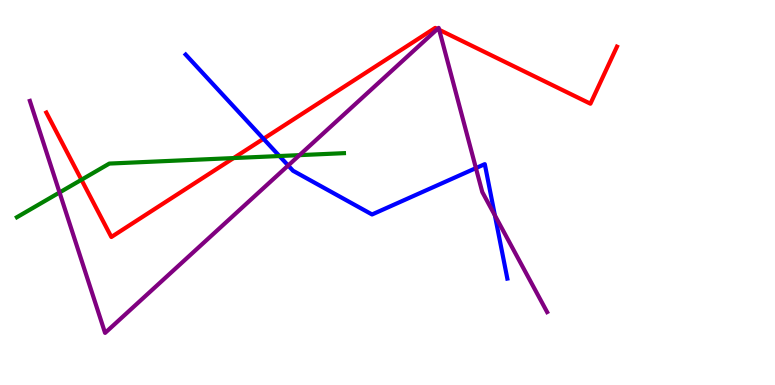[{'lines': ['blue', 'red'], 'intersections': [{'x': 3.4, 'y': 6.4}]}, {'lines': ['green', 'red'], 'intersections': [{'x': 1.05, 'y': 5.33}, {'x': 3.01, 'y': 5.89}]}, {'lines': ['purple', 'red'], 'intersections': [{'x': 5.65, 'y': 9.25}, {'x': 5.67, 'y': 9.23}]}, {'lines': ['blue', 'green'], 'intersections': [{'x': 3.61, 'y': 5.95}]}, {'lines': ['blue', 'purple'], 'intersections': [{'x': 3.72, 'y': 5.7}, {'x': 6.14, 'y': 5.63}, {'x': 6.39, 'y': 4.41}]}, {'lines': ['green', 'purple'], 'intersections': [{'x': 0.768, 'y': 5.0}, {'x': 3.86, 'y': 5.97}]}]